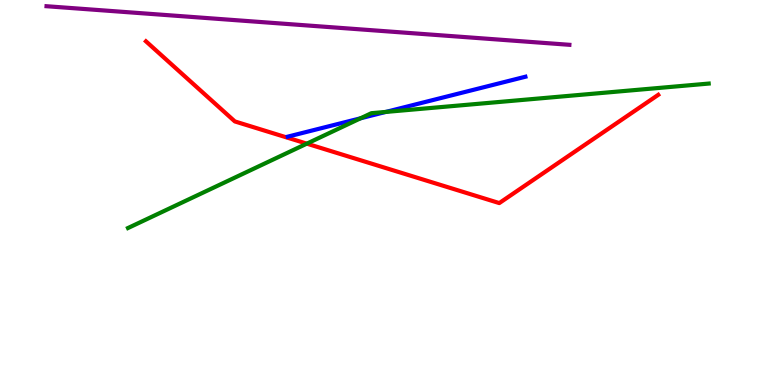[{'lines': ['blue', 'red'], 'intersections': []}, {'lines': ['green', 'red'], 'intersections': [{'x': 3.96, 'y': 6.27}]}, {'lines': ['purple', 'red'], 'intersections': []}, {'lines': ['blue', 'green'], 'intersections': [{'x': 4.65, 'y': 6.93}, {'x': 4.98, 'y': 7.09}]}, {'lines': ['blue', 'purple'], 'intersections': []}, {'lines': ['green', 'purple'], 'intersections': []}]